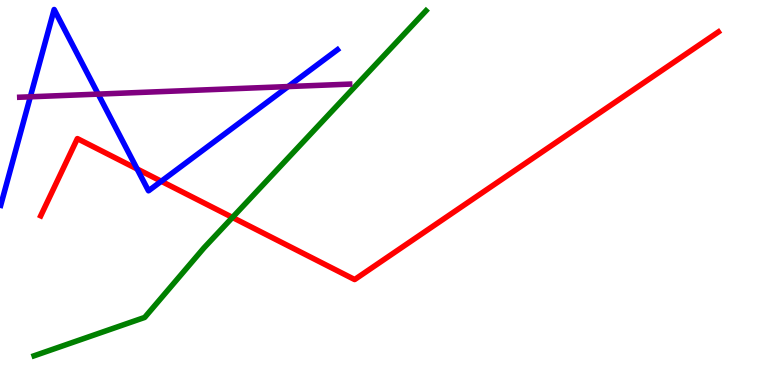[{'lines': ['blue', 'red'], 'intersections': [{'x': 1.77, 'y': 5.61}, {'x': 2.08, 'y': 5.29}]}, {'lines': ['green', 'red'], 'intersections': [{'x': 3.0, 'y': 4.35}]}, {'lines': ['purple', 'red'], 'intersections': []}, {'lines': ['blue', 'green'], 'intersections': []}, {'lines': ['blue', 'purple'], 'intersections': [{'x': 0.391, 'y': 7.49}, {'x': 1.27, 'y': 7.56}, {'x': 3.72, 'y': 7.75}]}, {'lines': ['green', 'purple'], 'intersections': []}]